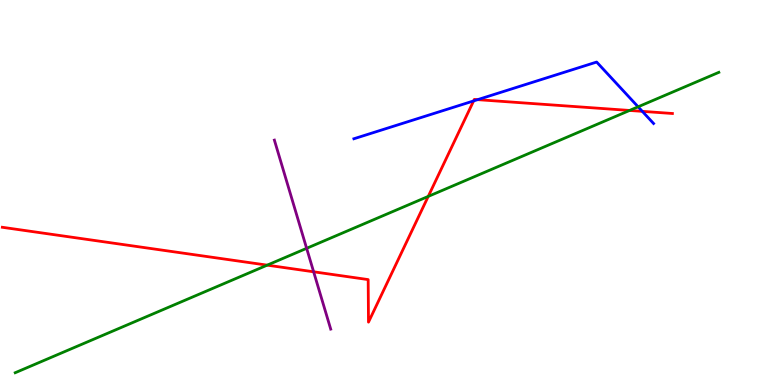[{'lines': ['blue', 'red'], 'intersections': [{'x': 6.11, 'y': 7.38}, {'x': 6.16, 'y': 7.41}, {'x': 8.29, 'y': 7.11}]}, {'lines': ['green', 'red'], 'intersections': [{'x': 3.45, 'y': 3.11}, {'x': 5.53, 'y': 4.9}, {'x': 8.12, 'y': 7.13}]}, {'lines': ['purple', 'red'], 'intersections': [{'x': 4.05, 'y': 2.94}]}, {'lines': ['blue', 'green'], 'intersections': [{'x': 8.23, 'y': 7.23}]}, {'lines': ['blue', 'purple'], 'intersections': []}, {'lines': ['green', 'purple'], 'intersections': [{'x': 3.96, 'y': 3.55}]}]